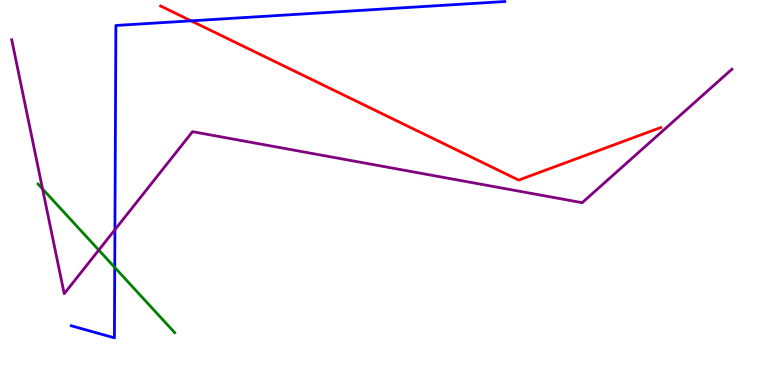[{'lines': ['blue', 'red'], 'intersections': [{'x': 2.47, 'y': 9.46}]}, {'lines': ['green', 'red'], 'intersections': []}, {'lines': ['purple', 'red'], 'intersections': []}, {'lines': ['blue', 'green'], 'intersections': [{'x': 1.48, 'y': 3.05}]}, {'lines': ['blue', 'purple'], 'intersections': [{'x': 1.48, 'y': 4.03}]}, {'lines': ['green', 'purple'], 'intersections': [{'x': 0.549, 'y': 5.09}, {'x': 1.27, 'y': 3.5}]}]